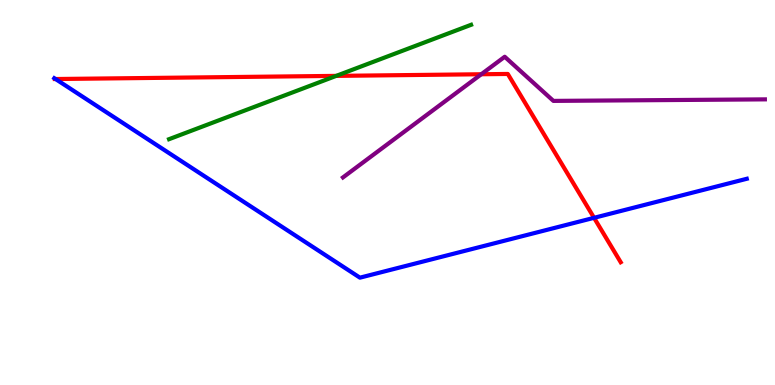[{'lines': ['blue', 'red'], 'intersections': [{'x': 0.717, 'y': 7.95}, {'x': 7.67, 'y': 4.34}]}, {'lines': ['green', 'red'], 'intersections': [{'x': 4.34, 'y': 8.03}]}, {'lines': ['purple', 'red'], 'intersections': [{'x': 6.21, 'y': 8.07}]}, {'lines': ['blue', 'green'], 'intersections': []}, {'lines': ['blue', 'purple'], 'intersections': []}, {'lines': ['green', 'purple'], 'intersections': []}]